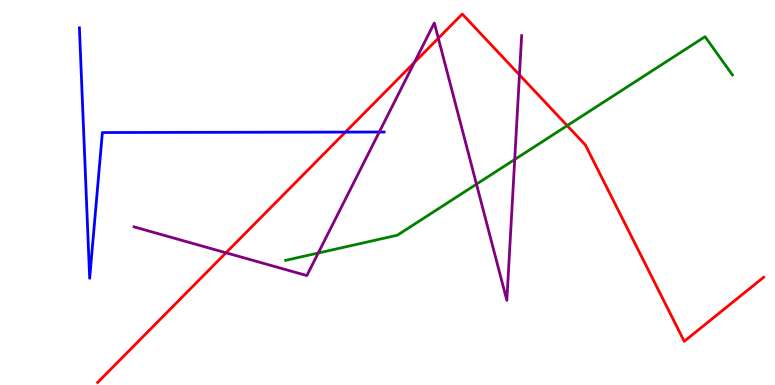[{'lines': ['blue', 'red'], 'intersections': [{'x': 4.46, 'y': 6.57}]}, {'lines': ['green', 'red'], 'intersections': [{'x': 7.32, 'y': 6.74}]}, {'lines': ['purple', 'red'], 'intersections': [{'x': 2.92, 'y': 3.43}, {'x': 5.35, 'y': 8.38}, {'x': 5.66, 'y': 9.01}, {'x': 6.7, 'y': 8.06}]}, {'lines': ['blue', 'green'], 'intersections': []}, {'lines': ['blue', 'purple'], 'intersections': [{'x': 4.89, 'y': 6.57}]}, {'lines': ['green', 'purple'], 'intersections': [{'x': 4.11, 'y': 3.43}, {'x': 6.15, 'y': 5.22}, {'x': 6.64, 'y': 5.86}]}]